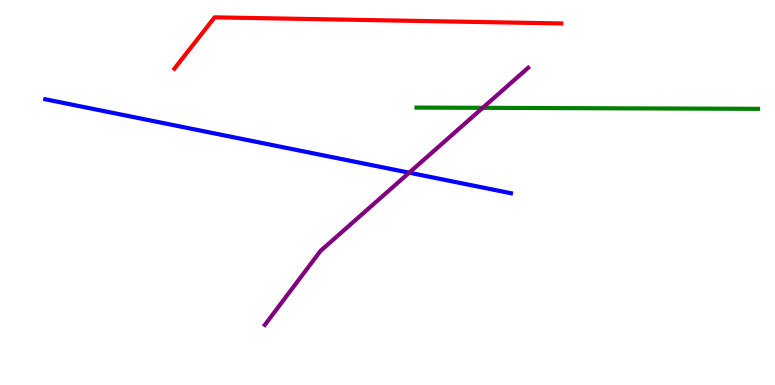[{'lines': ['blue', 'red'], 'intersections': []}, {'lines': ['green', 'red'], 'intersections': []}, {'lines': ['purple', 'red'], 'intersections': []}, {'lines': ['blue', 'green'], 'intersections': []}, {'lines': ['blue', 'purple'], 'intersections': [{'x': 5.28, 'y': 5.51}]}, {'lines': ['green', 'purple'], 'intersections': [{'x': 6.23, 'y': 7.2}]}]